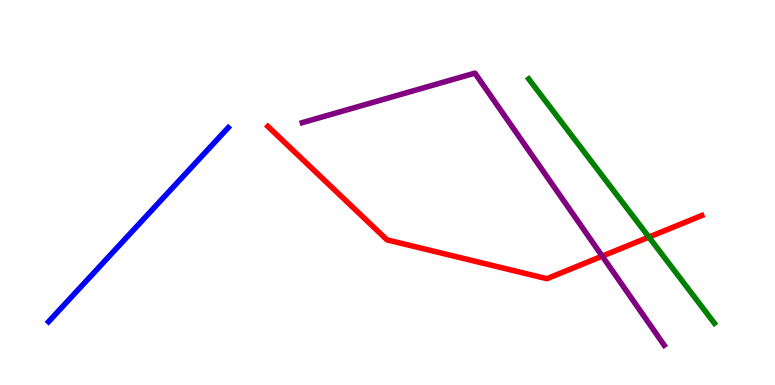[{'lines': ['blue', 'red'], 'intersections': []}, {'lines': ['green', 'red'], 'intersections': [{'x': 8.37, 'y': 3.84}]}, {'lines': ['purple', 'red'], 'intersections': [{'x': 7.77, 'y': 3.35}]}, {'lines': ['blue', 'green'], 'intersections': []}, {'lines': ['blue', 'purple'], 'intersections': []}, {'lines': ['green', 'purple'], 'intersections': []}]